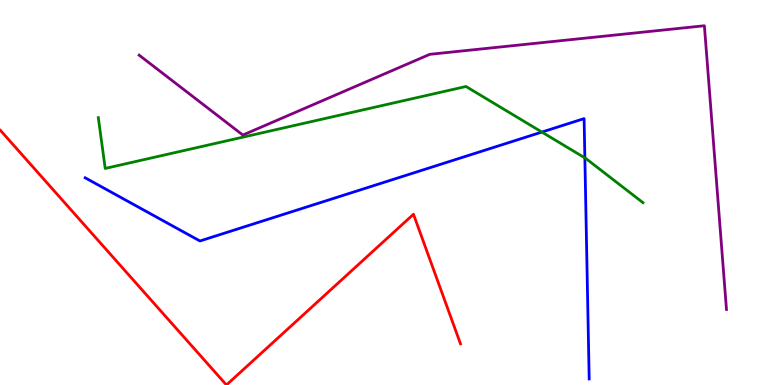[{'lines': ['blue', 'red'], 'intersections': []}, {'lines': ['green', 'red'], 'intersections': []}, {'lines': ['purple', 'red'], 'intersections': []}, {'lines': ['blue', 'green'], 'intersections': [{'x': 6.99, 'y': 6.57}, {'x': 7.55, 'y': 5.9}]}, {'lines': ['blue', 'purple'], 'intersections': []}, {'lines': ['green', 'purple'], 'intersections': []}]